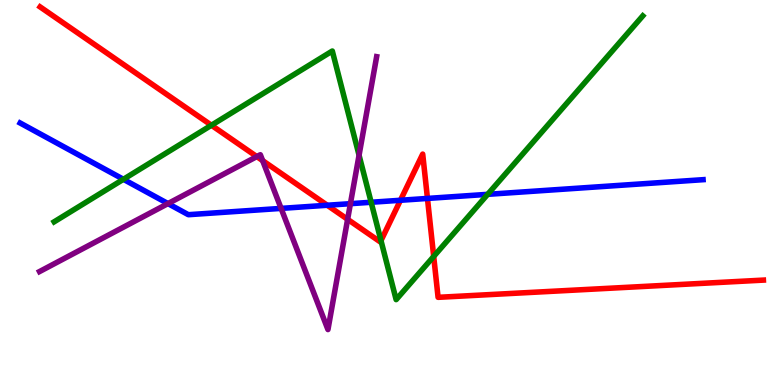[{'lines': ['blue', 'red'], 'intersections': [{'x': 4.22, 'y': 4.67}, {'x': 5.17, 'y': 4.8}, {'x': 5.52, 'y': 4.85}]}, {'lines': ['green', 'red'], 'intersections': [{'x': 2.73, 'y': 6.75}, {'x': 4.92, 'y': 3.75}, {'x': 5.6, 'y': 3.34}]}, {'lines': ['purple', 'red'], 'intersections': [{'x': 3.31, 'y': 5.93}, {'x': 3.39, 'y': 5.83}, {'x': 4.49, 'y': 4.3}]}, {'lines': ['blue', 'green'], 'intersections': [{'x': 1.59, 'y': 5.34}, {'x': 4.79, 'y': 4.75}, {'x': 6.29, 'y': 4.95}]}, {'lines': ['blue', 'purple'], 'intersections': [{'x': 2.17, 'y': 4.71}, {'x': 3.63, 'y': 4.59}, {'x': 4.52, 'y': 4.71}]}, {'lines': ['green', 'purple'], 'intersections': [{'x': 4.63, 'y': 5.97}]}]